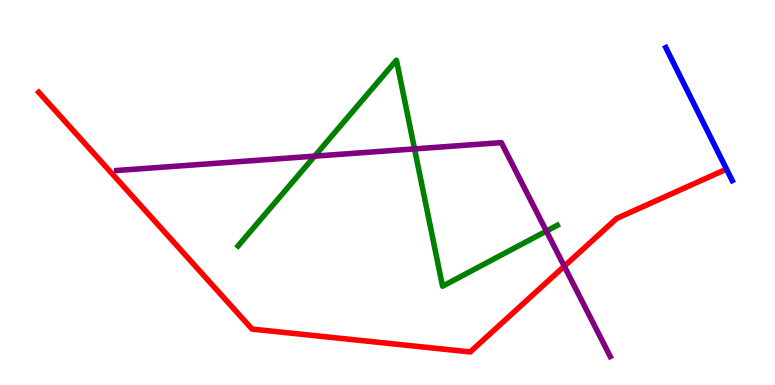[{'lines': ['blue', 'red'], 'intersections': []}, {'lines': ['green', 'red'], 'intersections': []}, {'lines': ['purple', 'red'], 'intersections': [{'x': 7.28, 'y': 3.09}]}, {'lines': ['blue', 'green'], 'intersections': []}, {'lines': ['blue', 'purple'], 'intersections': []}, {'lines': ['green', 'purple'], 'intersections': [{'x': 4.06, 'y': 5.94}, {'x': 5.35, 'y': 6.13}, {'x': 7.05, 'y': 4.0}]}]